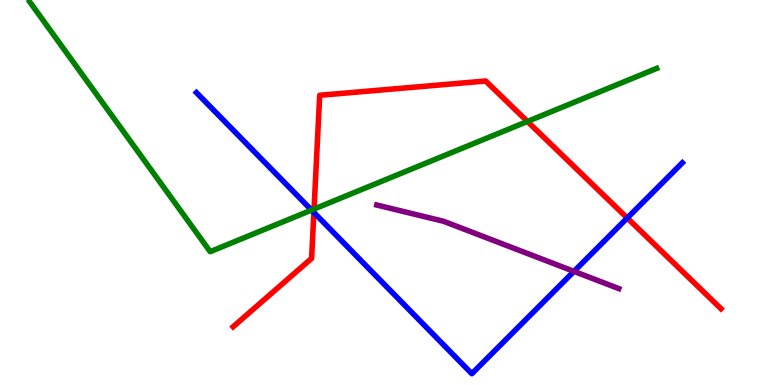[{'lines': ['blue', 'red'], 'intersections': [{'x': 4.05, 'y': 4.48}, {'x': 8.09, 'y': 4.34}]}, {'lines': ['green', 'red'], 'intersections': [{'x': 4.05, 'y': 4.57}, {'x': 6.81, 'y': 6.85}]}, {'lines': ['purple', 'red'], 'intersections': []}, {'lines': ['blue', 'green'], 'intersections': [{'x': 4.02, 'y': 4.54}]}, {'lines': ['blue', 'purple'], 'intersections': [{'x': 7.41, 'y': 2.95}]}, {'lines': ['green', 'purple'], 'intersections': []}]